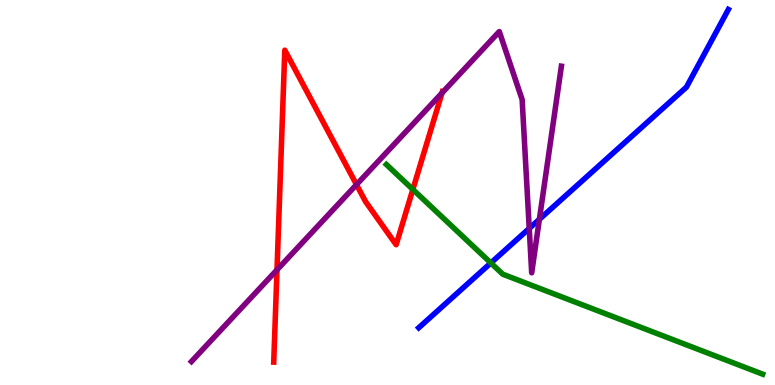[{'lines': ['blue', 'red'], 'intersections': []}, {'lines': ['green', 'red'], 'intersections': [{'x': 5.33, 'y': 5.08}]}, {'lines': ['purple', 'red'], 'intersections': [{'x': 3.57, 'y': 2.99}, {'x': 4.6, 'y': 5.2}, {'x': 5.7, 'y': 7.58}]}, {'lines': ['blue', 'green'], 'intersections': [{'x': 6.33, 'y': 3.17}]}, {'lines': ['blue', 'purple'], 'intersections': [{'x': 6.83, 'y': 4.07}, {'x': 6.96, 'y': 4.3}]}, {'lines': ['green', 'purple'], 'intersections': []}]